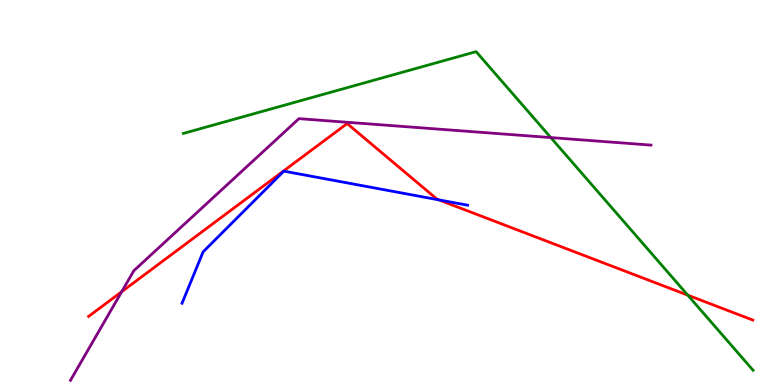[{'lines': ['blue', 'red'], 'intersections': [{'x': 5.66, 'y': 4.81}]}, {'lines': ['green', 'red'], 'intersections': [{'x': 8.87, 'y': 2.33}]}, {'lines': ['purple', 'red'], 'intersections': [{'x': 1.57, 'y': 2.42}]}, {'lines': ['blue', 'green'], 'intersections': []}, {'lines': ['blue', 'purple'], 'intersections': []}, {'lines': ['green', 'purple'], 'intersections': [{'x': 7.11, 'y': 6.43}]}]